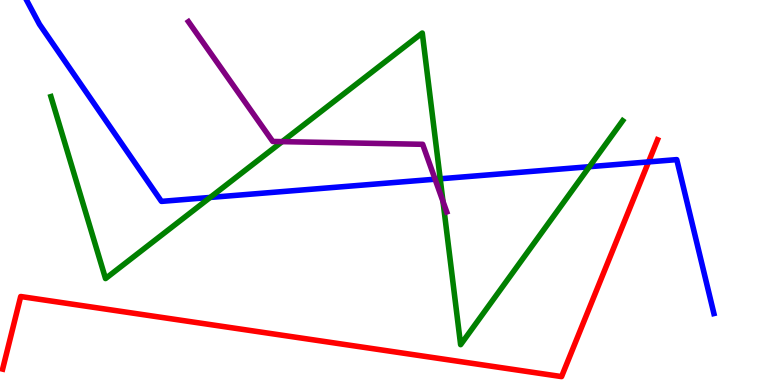[{'lines': ['blue', 'red'], 'intersections': [{'x': 8.37, 'y': 5.79}]}, {'lines': ['green', 'red'], 'intersections': []}, {'lines': ['purple', 'red'], 'intersections': []}, {'lines': ['blue', 'green'], 'intersections': [{'x': 2.71, 'y': 4.87}, {'x': 5.68, 'y': 5.36}, {'x': 7.6, 'y': 5.67}]}, {'lines': ['blue', 'purple'], 'intersections': [{'x': 5.61, 'y': 5.35}]}, {'lines': ['green', 'purple'], 'intersections': [{'x': 3.64, 'y': 6.32}, {'x': 5.72, 'y': 4.77}]}]